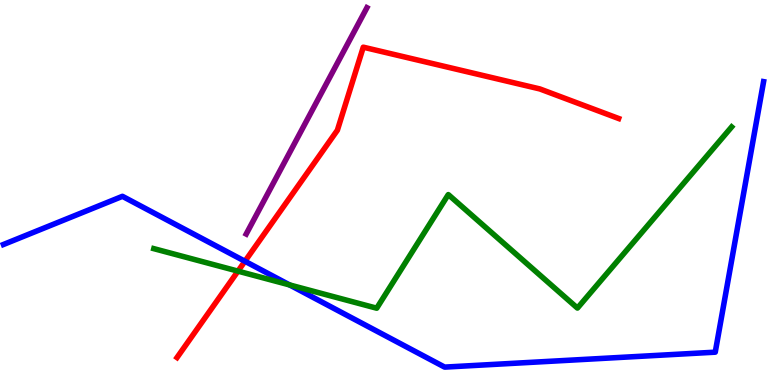[{'lines': ['blue', 'red'], 'intersections': [{'x': 3.16, 'y': 3.21}]}, {'lines': ['green', 'red'], 'intersections': [{'x': 3.07, 'y': 2.96}]}, {'lines': ['purple', 'red'], 'intersections': []}, {'lines': ['blue', 'green'], 'intersections': [{'x': 3.74, 'y': 2.6}]}, {'lines': ['blue', 'purple'], 'intersections': []}, {'lines': ['green', 'purple'], 'intersections': []}]